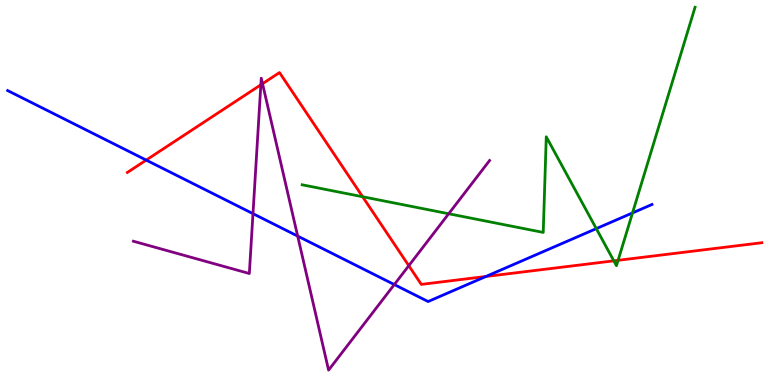[{'lines': ['blue', 'red'], 'intersections': [{'x': 1.89, 'y': 5.84}, {'x': 6.27, 'y': 2.82}]}, {'lines': ['green', 'red'], 'intersections': [{'x': 4.68, 'y': 4.89}, {'x': 7.92, 'y': 3.23}, {'x': 7.98, 'y': 3.24}]}, {'lines': ['purple', 'red'], 'intersections': [{'x': 3.37, 'y': 7.8}, {'x': 3.39, 'y': 7.83}, {'x': 5.27, 'y': 3.1}]}, {'lines': ['blue', 'green'], 'intersections': [{'x': 7.69, 'y': 4.06}, {'x': 8.16, 'y': 4.47}]}, {'lines': ['blue', 'purple'], 'intersections': [{'x': 3.26, 'y': 4.45}, {'x': 3.84, 'y': 3.87}, {'x': 5.09, 'y': 2.61}]}, {'lines': ['green', 'purple'], 'intersections': [{'x': 5.79, 'y': 4.45}]}]